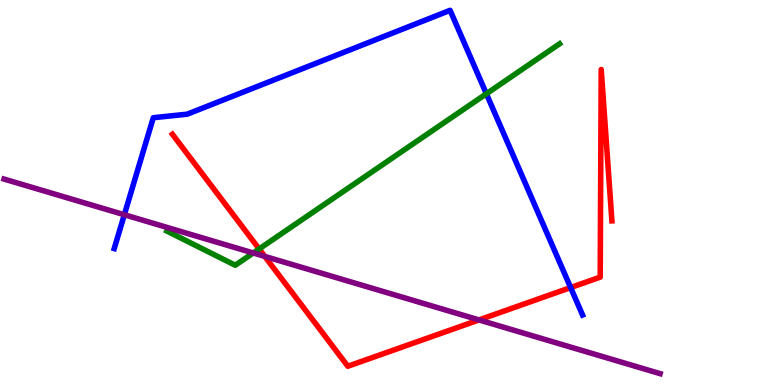[{'lines': ['blue', 'red'], 'intersections': [{'x': 7.36, 'y': 2.53}]}, {'lines': ['green', 'red'], 'intersections': [{'x': 3.34, 'y': 3.53}]}, {'lines': ['purple', 'red'], 'intersections': [{'x': 3.42, 'y': 3.34}, {'x': 6.18, 'y': 1.69}]}, {'lines': ['blue', 'green'], 'intersections': [{'x': 6.28, 'y': 7.56}]}, {'lines': ['blue', 'purple'], 'intersections': [{'x': 1.6, 'y': 4.42}]}, {'lines': ['green', 'purple'], 'intersections': [{'x': 3.27, 'y': 3.43}]}]